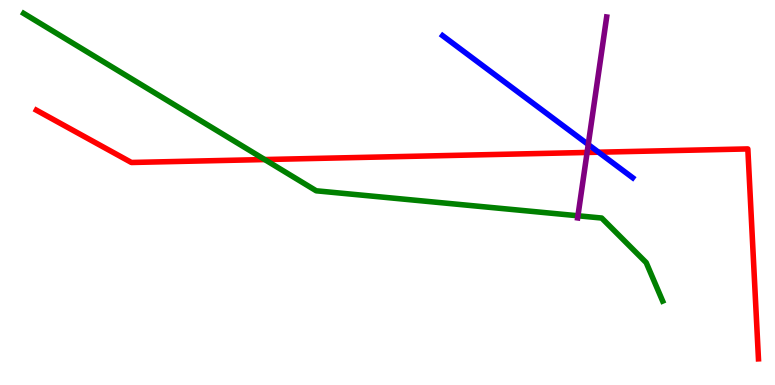[{'lines': ['blue', 'red'], 'intersections': [{'x': 7.72, 'y': 6.05}]}, {'lines': ['green', 'red'], 'intersections': [{'x': 3.42, 'y': 5.86}]}, {'lines': ['purple', 'red'], 'intersections': [{'x': 7.58, 'y': 6.04}]}, {'lines': ['blue', 'green'], 'intersections': []}, {'lines': ['blue', 'purple'], 'intersections': [{'x': 7.59, 'y': 6.25}]}, {'lines': ['green', 'purple'], 'intersections': [{'x': 7.46, 'y': 4.4}]}]